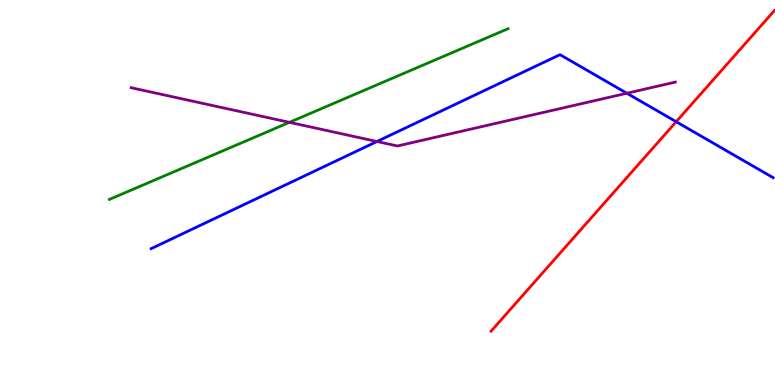[{'lines': ['blue', 'red'], 'intersections': [{'x': 8.73, 'y': 6.84}]}, {'lines': ['green', 'red'], 'intersections': []}, {'lines': ['purple', 'red'], 'intersections': []}, {'lines': ['blue', 'green'], 'intersections': []}, {'lines': ['blue', 'purple'], 'intersections': [{'x': 4.86, 'y': 6.32}, {'x': 8.09, 'y': 7.58}]}, {'lines': ['green', 'purple'], 'intersections': [{'x': 3.73, 'y': 6.82}]}]